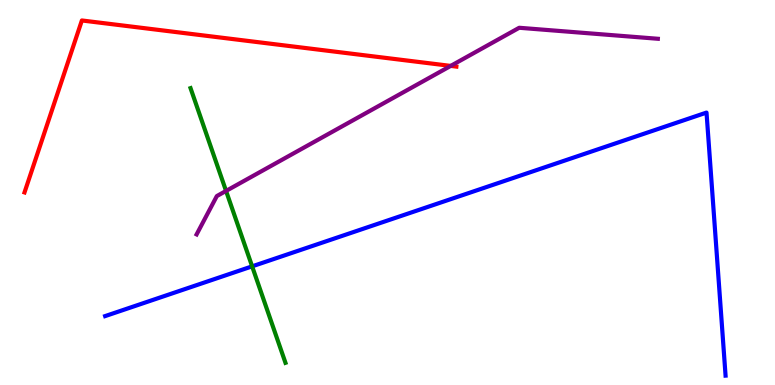[{'lines': ['blue', 'red'], 'intersections': []}, {'lines': ['green', 'red'], 'intersections': []}, {'lines': ['purple', 'red'], 'intersections': [{'x': 5.82, 'y': 8.29}]}, {'lines': ['blue', 'green'], 'intersections': [{'x': 3.25, 'y': 3.08}]}, {'lines': ['blue', 'purple'], 'intersections': []}, {'lines': ['green', 'purple'], 'intersections': [{'x': 2.92, 'y': 5.04}]}]